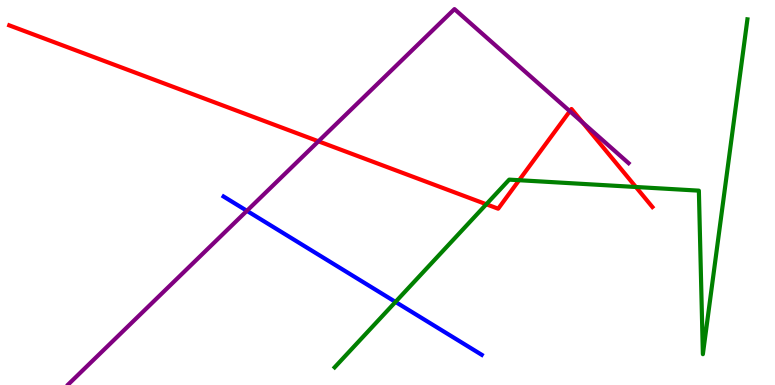[{'lines': ['blue', 'red'], 'intersections': []}, {'lines': ['green', 'red'], 'intersections': [{'x': 6.28, 'y': 4.69}, {'x': 6.7, 'y': 5.32}, {'x': 8.2, 'y': 5.14}]}, {'lines': ['purple', 'red'], 'intersections': [{'x': 4.11, 'y': 6.33}, {'x': 7.35, 'y': 7.11}, {'x': 7.52, 'y': 6.82}]}, {'lines': ['blue', 'green'], 'intersections': [{'x': 5.1, 'y': 2.16}]}, {'lines': ['blue', 'purple'], 'intersections': [{'x': 3.19, 'y': 4.52}]}, {'lines': ['green', 'purple'], 'intersections': []}]